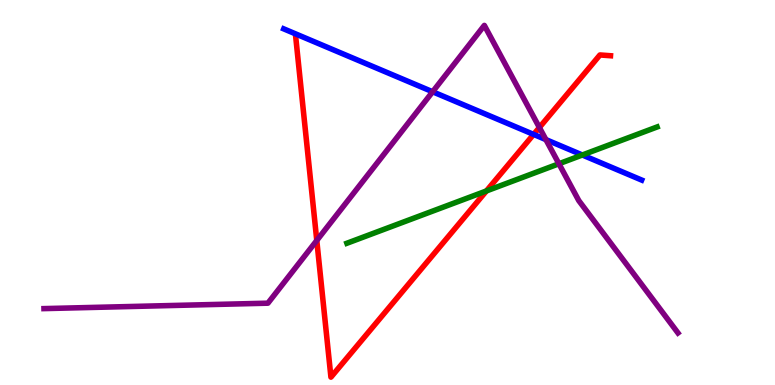[{'lines': ['blue', 'red'], 'intersections': [{'x': 6.89, 'y': 6.51}]}, {'lines': ['green', 'red'], 'intersections': [{'x': 6.28, 'y': 5.04}]}, {'lines': ['purple', 'red'], 'intersections': [{'x': 4.09, 'y': 3.75}, {'x': 6.96, 'y': 6.69}]}, {'lines': ['blue', 'green'], 'intersections': [{'x': 7.51, 'y': 5.97}]}, {'lines': ['blue', 'purple'], 'intersections': [{'x': 5.58, 'y': 7.62}, {'x': 7.04, 'y': 6.37}]}, {'lines': ['green', 'purple'], 'intersections': [{'x': 7.21, 'y': 5.75}]}]